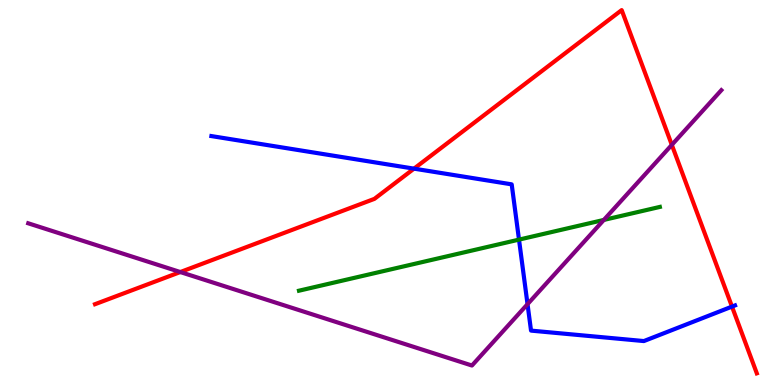[{'lines': ['blue', 'red'], 'intersections': [{'x': 5.34, 'y': 5.62}, {'x': 9.45, 'y': 2.04}]}, {'lines': ['green', 'red'], 'intersections': []}, {'lines': ['purple', 'red'], 'intersections': [{'x': 2.33, 'y': 2.93}, {'x': 8.67, 'y': 6.24}]}, {'lines': ['blue', 'green'], 'intersections': [{'x': 6.7, 'y': 3.78}]}, {'lines': ['blue', 'purple'], 'intersections': [{'x': 6.81, 'y': 2.1}]}, {'lines': ['green', 'purple'], 'intersections': [{'x': 7.79, 'y': 4.29}]}]